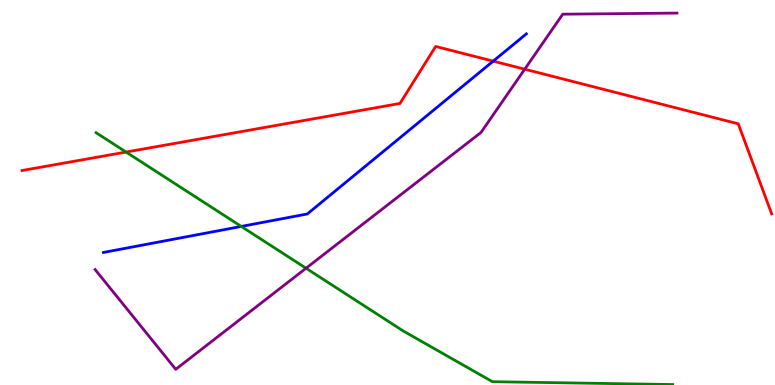[{'lines': ['blue', 'red'], 'intersections': [{'x': 6.36, 'y': 8.41}]}, {'lines': ['green', 'red'], 'intersections': [{'x': 1.63, 'y': 6.05}]}, {'lines': ['purple', 'red'], 'intersections': [{'x': 6.77, 'y': 8.2}]}, {'lines': ['blue', 'green'], 'intersections': [{'x': 3.11, 'y': 4.12}]}, {'lines': ['blue', 'purple'], 'intersections': []}, {'lines': ['green', 'purple'], 'intersections': [{'x': 3.95, 'y': 3.03}]}]